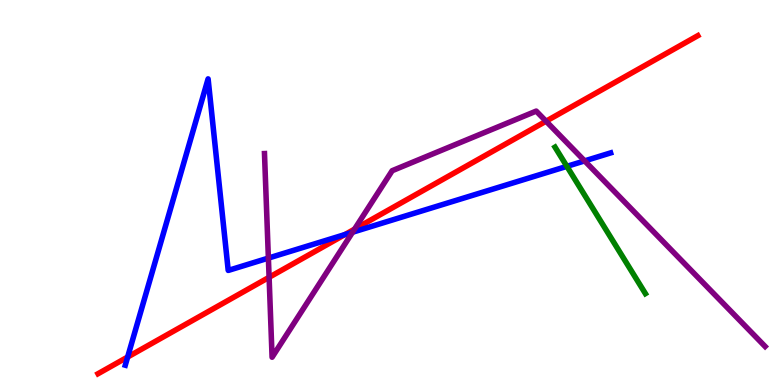[{'lines': ['blue', 'red'], 'intersections': [{'x': 1.65, 'y': 0.727}, {'x': 4.45, 'y': 3.91}]}, {'lines': ['green', 'red'], 'intersections': []}, {'lines': ['purple', 'red'], 'intersections': [{'x': 3.47, 'y': 2.8}, {'x': 4.57, 'y': 4.05}, {'x': 7.05, 'y': 6.85}]}, {'lines': ['blue', 'green'], 'intersections': [{'x': 7.31, 'y': 5.68}]}, {'lines': ['blue', 'purple'], 'intersections': [{'x': 3.46, 'y': 3.3}, {'x': 4.55, 'y': 3.97}, {'x': 7.54, 'y': 5.82}]}, {'lines': ['green', 'purple'], 'intersections': []}]